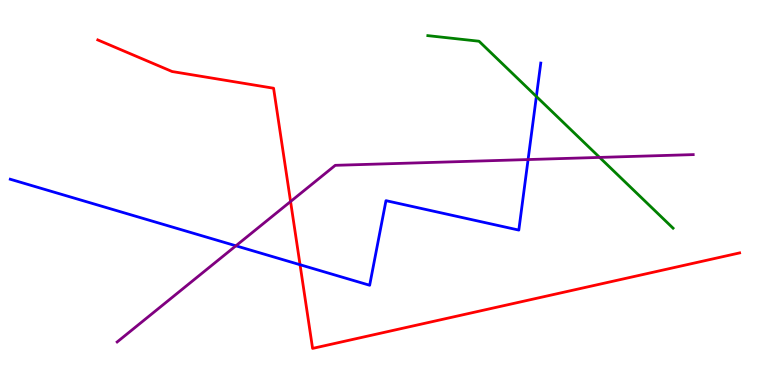[{'lines': ['blue', 'red'], 'intersections': [{'x': 3.87, 'y': 3.12}]}, {'lines': ['green', 'red'], 'intersections': []}, {'lines': ['purple', 'red'], 'intersections': [{'x': 3.75, 'y': 4.77}]}, {'lines': ['blue', 'green'], 'intersections': [{'x': 6.92, 'y': 7.49}]}, {'lines': ['blue', 'purple'], 'intersections': [{'x': 3.04, 'y': 3.62}, {'x': 6.81, 'y': 5.86}]}, {'lines': ['green', 'purple'], 'intersections': [{'x': 7.74, 'y': 5.91}]}]